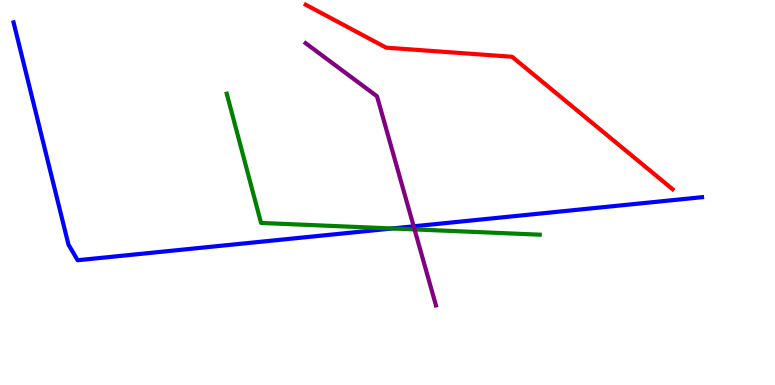[{'lines': ['blue', 'red'], 'intersections': []}, {'lines': ['green', 'red'], 'intersections': []}, {'lines': ['purple', 'red'], 'intersections': []}, {'lines': ['blue', 'green'], 'intersections': [{'x': 5.06, 'y': 4.07}]}, {'lines': ['blue', 'purple'], 'intersections': [{'x': 5.34, 'y': 4.12}]}, {'lines': ['green', 'purple'], 'intersections': [{'x': 5.35, 'y': 4.04}]}]